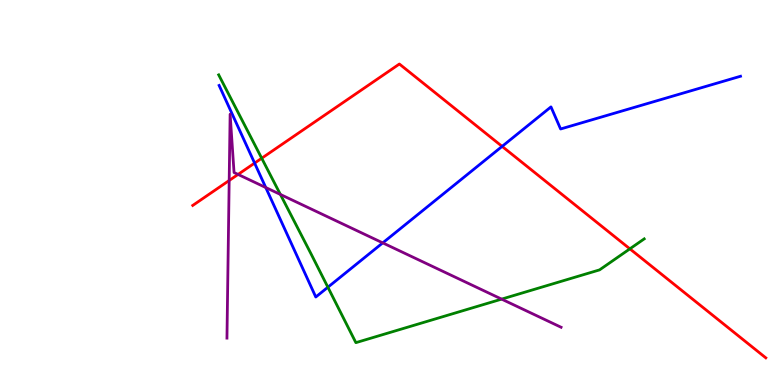[{'lines': ['blue', 'red'], 'intersections': [{'x': 3.29, 'y': 5.76}, {'x': 6.48, 'y': 6.2}]}, {'lines': ['green', 'red'], 'intersections': [{'x': 3.38, 'y': 5.89}, {'x': 8.13, 'y': 3.54}]}, {'lines': ['purple', 'red'], 'intersections': [{'x': 2.96, 'y': 5.31}, {'x': 3.07, 'y': 5.47}]}, {'lines': ['blue', 'green'], 'intersections': [{'x': 4.23, 'y': 2.54}]}, {'lines': ['blue', 'purple'], 'intersections': [{'x': 3.43, 'y': 5.13}, {'x': 4.94, 'y': 3.69}]}, {'lines': ['green', 'purple'], 'intersections': [{'x': 3.62, 'y': 4.95}, {'x': 6.47, 'y': 2.23}]}]